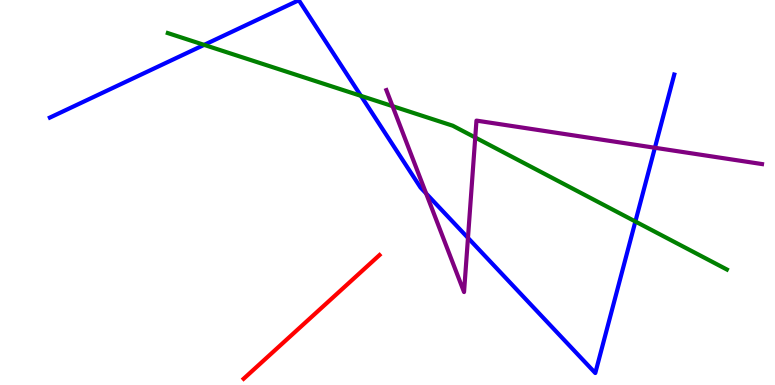[{'lines': ['blue', 'red'], 'intersections': []}, {'lines': ['green', 'red'], 'intersections': []}, {'lines': ['purple', 'red'], 'intersections': []}, {'lines': ['blue', 'green'], 'intersections': [{'x': 2.63, 'y': 8.83}, {'x': 4.66, 'y': 7.51}, {'x': 8.2, 'y': 4.25}]}, {'lines': ['blue', 'purple'], 'intersections': [{'x': 5.5, 'y': 4.97}, {'x': 6.04, 'y': 3.82}, {'x': 8.45, 'y': 6.16}]}, {'lines': ['green', 'purple'], 'intersections': [{'x': 5.07, 'y': 7.24}, {'x': 6.13, 'y': 6.43}]}]